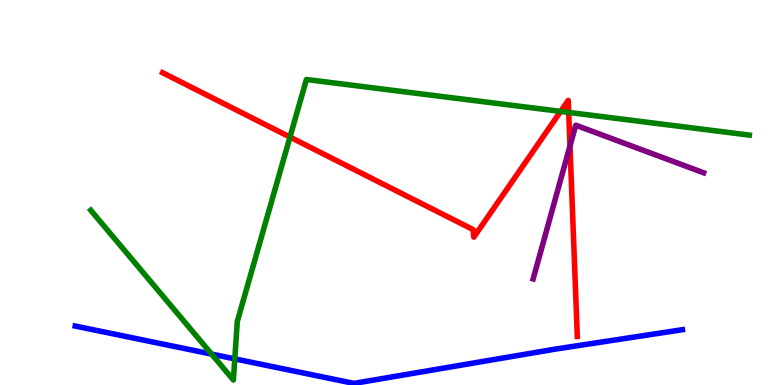[{'lines': ['blue', 'red'], 'intersections': []}, {'lines': ['green', 'red'], 'intersections': [{'x': 3.74, 'y': 6.44}, {'x': 7.23, 'y': 7.11}, {'x': 7.34, 'y': 7.08}]}, {'lines': ['purple', 'red'], 'intersections': [{'x': 7.35, 'y': 6.21}]}, {'lines': ['blue', 'green'], 'intersections': [{'x': 2.73, 'y': 0.802}, {'x': 3.03, 'y': 0.678}]}, {'lines': ['blue', 'purple'], 'intersections': []}, {'lines': ['green', 'purple'], 'intersections': []}]